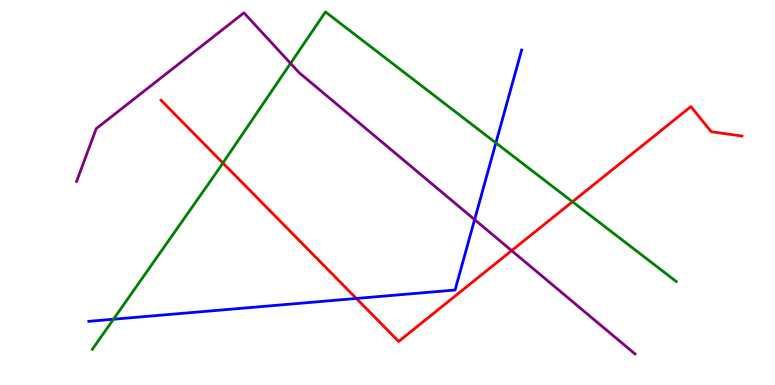[{'lines': ['blue', 'red'], 'intersections': [{'x': 4.6, 'y': 2.25}]}, {'lines': ['green', 'red'], 'intersections': [{'x': 2.88, 'y': 5.77}, {'x': 7.39, 'y': 4.76}]}, {'lines': ['purple', 'red'], 'intersections': [{'x': 6.6, 'y': 3.49}]}, {'lines': ['blue', 'green'], 'intersections': [{'x': 1.46, 'y': 1.71}, {'x': 6.4, 'y': 6.29}]}, {'lines': ['blue', 'purple'], 'intersections': [{'x': 6.12, 'y': 4.3}]}, {'lines': ['green', 'purple'], 'intersections': [{'x': 3.75, 'y': 8.35}]}]